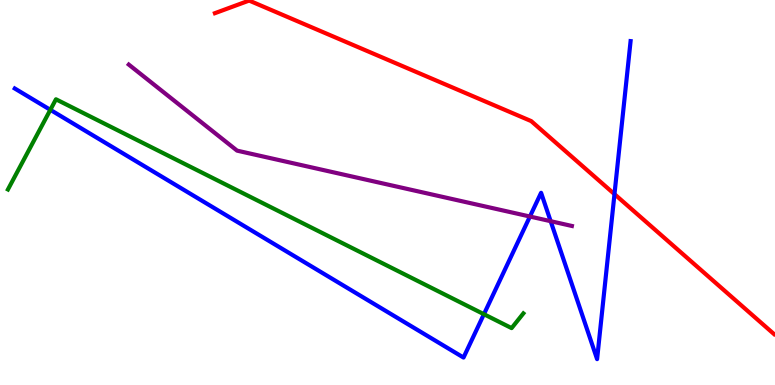[{'lines': ['blue', 'red'], 'intersections': [{'x': 7.93, 'y': 4.96}]}, {'lines': ['green', 'red'], 'intersections': []}, {'lines': ['purple', 'red'], 'intersections': []}, {'lines': ['blue', 'green'], 'intersections': [{'x': 0.65, 'y': 7.15}, {'x': 6.24, 'y': 1.84}]}, {'lines': ['blue', 'purple'], 'intersections': [{'x': 6.84, 'y': 4.38}, {'x': 7.11, 'y': 4.25}]}, {'lines': ['green', 'purple'], 'intersections': []}]